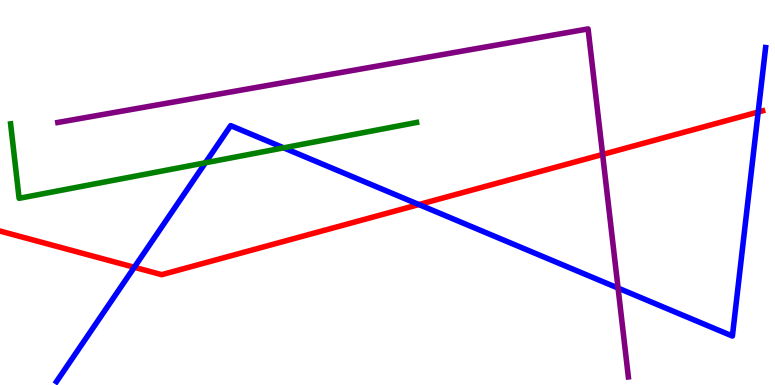[{'lines': ['blue', 'red'], 'intersections': [{'x': 1.73, 'y': 3.06}, {'x': 5.4, 'y': 4.69}, {'x': 9.78, 'y': 7.09}]}, {'lines': ['green', 'red'], 'intersections': []}, {'lines': ['purple', 'red'], 'intersections': [{'x': 7.78, 'y': 5.99}]}, {'lines': ['blue', 'green'], 'intersections': [{'x': 2.65, 'y': 5.77}, {'x': 3.66, 'y': 6.16}]}, {'lines': ['blue', 'purple'], 'intersections': [{'x': 7.98, 'y': 2.52}]}, {'lines': ['green', 'purple'], 'intersections': []}]